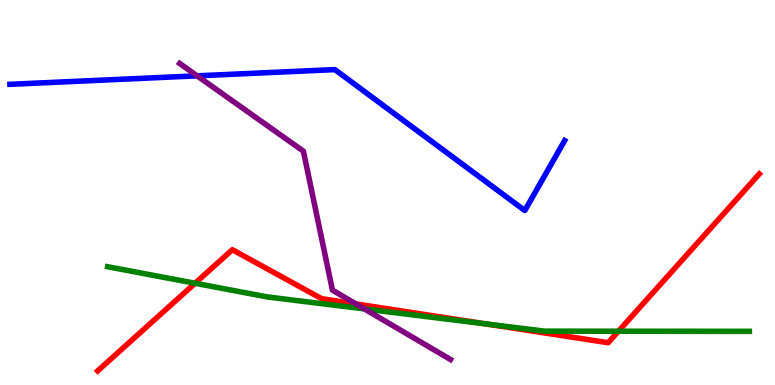[{'lines': ['blue', 'red'], 'intersections': []}, {'lines': ['green', 'red'], 'intersections': [{'x': 2.52, 'y': 2.64}, {'x': 6.27, 'y': 1.59}, {'x': 7.98, 'y': 1.4}]}, {'lines': ['purple', 'red'], 'intersections': [{'x': 4.59, 'y': 2.11}]}, {'lines': ['blue', 'green'], 'intersections': []}, {'lines': ['blue', 'purple'], 'intersections': [{'x': 2.54, 'y': 8.03}]}, {'lines': ['green', 'purple'], 'intersections': [{'x': 4.7, 'y': 1.98}]}]